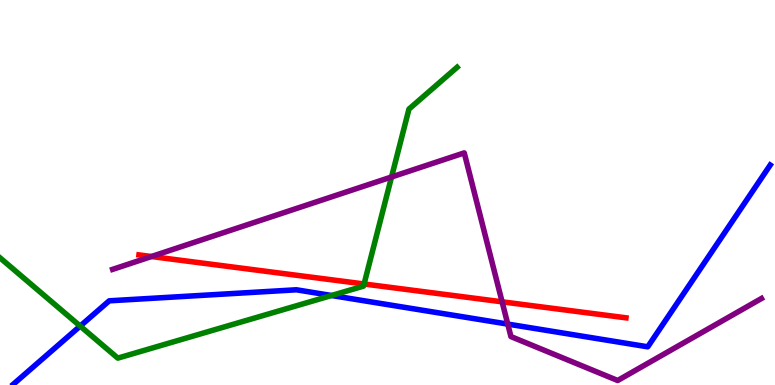[{'lines': ['blue', 'red'], 'intersections': []}, {'lines': ['green', 'red'], 'intersections': [{'x': 4.7, 'y': 2.62}]}, {'lines': ['purple', 'red'], 'intersections': [{'x': 1.95, 'y': 3.34}, {'x': 6.48, 'y': 2.16}]}, {'lines': ['blue', 'green'], 'intersections': [{'x': 1.03, 'y': 1.53}, {'x': 4.28, 'y': 2.32}]}, {'lines': ['blue', 'purple'], 'intersections': [{'x': 6.55, 'y': 1.58}]}, {'lines': ['green', 'purple'], 'intersections': [{'x': 5.05, 'y': 5.4}]}]